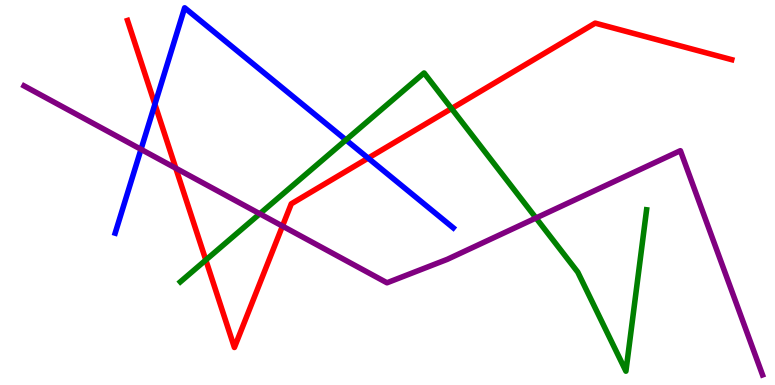[{'lines': ['blue', 'red'], 'intersections': [{'x': 2.0, 'y': 7.29}, {'x': 4.75, 'y': 5.89}]}, {'lines': ['green', 'red'], 'intersections': [{'x': 2.66, 'y': 3.25}, {'x': 5.83, 'y': 7.18}]}, {'lines': ['purple', 'red'], 'intersections': [{'x': 2.27, 'y': 5.63}, {'x': 3.64, 'y': 4.13}]}, {'lines': ['blue', 'green'], 'intersections': [{'x': 4.46, 'y': 6.37}]}, {'lines': ['blue', 'purple'], 'intersections': [{'x': 1.82, 'y': 6.12}]}, {'lines': ['green', 'purple'], 'intersections': [{'x': 3.35, 'y': 4.45}, {'x': 6.92, 'y': 4.34}]}]